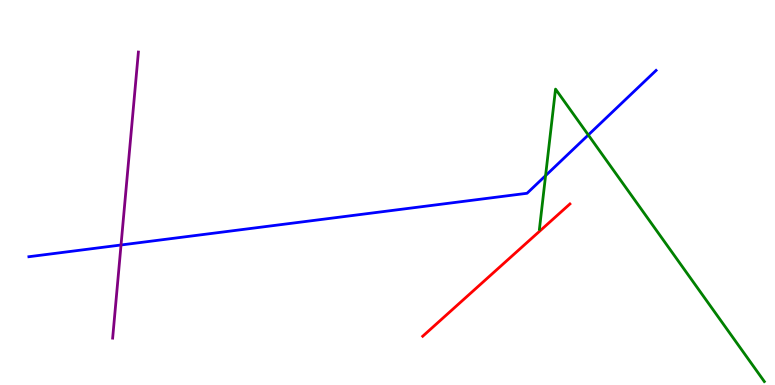[{'lines': ['blue', 'red'], 'intersections': []}, {'lines': ['green', 'red'], 'intersections': []}, {'lines': ['purple', 'red'], 'intersections': []}, {'lines': ['blue', 'green'], 'intersections': [{'x': 7.04, 'y': 5.44}, {'x': 7.59, 'y': 6.49}]}, {'lines': ['blue', 'purple'], 'intersections': [{'x': 1.56, 'y': 3.64}]}, {'lines': ['green', 'purple'], 'intersections': []}]